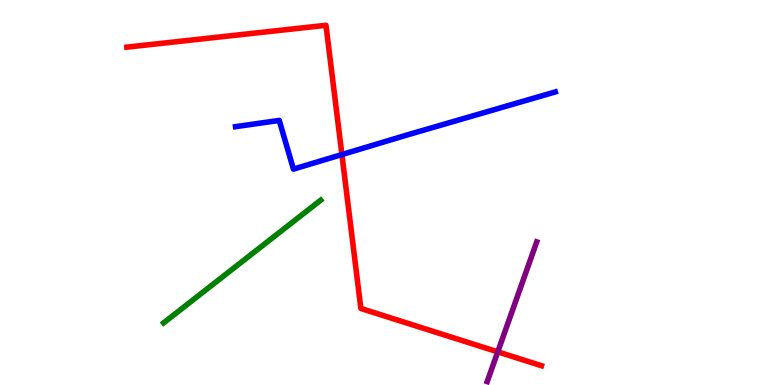[{'lines': ['blue', 'red'], 'intersections': [{'x': 4.41, 'y': 5.99}]}, {'lines': ['green', 'red'], 'intersections': []}, {'lines': ['purple', 'red'], 'intersections': [{'x': 6.42, 'y': 0.861}]}, {'lines': ['blue', 'green'], 'intersections': []}, {'lines': ['blue', 'purple'], 'intersections': []}, {'lines': ['green', 'purple'], 'intersections': []}]